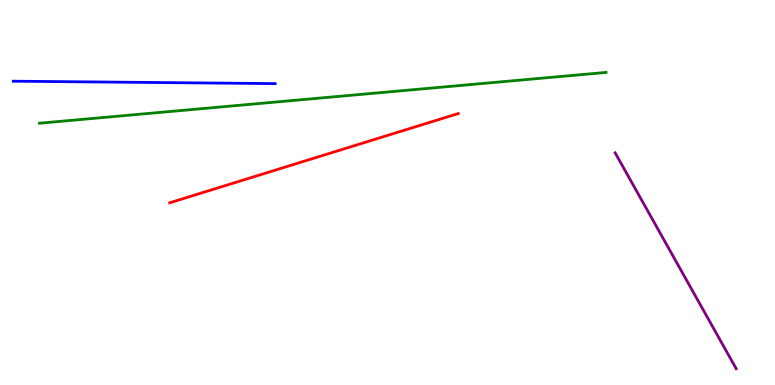[{'lines': ['blue', 'red'], 'intersections': []}, {'lines': ['green', 'red'], 'intersections': []}, {'lines': ['purple', 'red'], 'intersections': []}, {'lines': ['blue', 'green'], 'intersections': []}, {'lines': ['blue', 'purple'], 'intersections': []}, {'lines': ['green', 'purple'], 'intersections': []}]